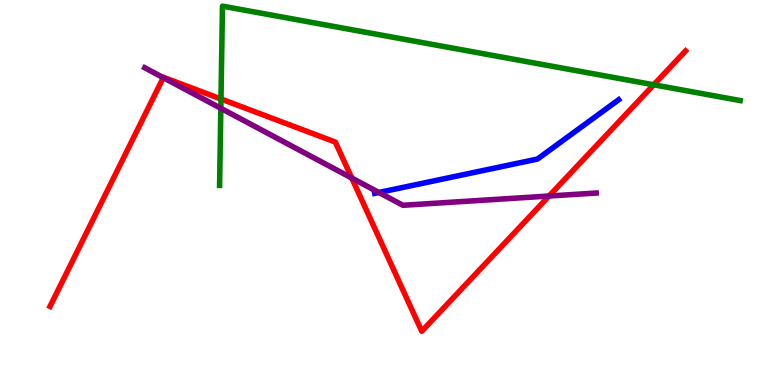[{'lines': ['blue', 'red'], 'intersections': []}, {'lines': ['green', 'red'], 'intersections': [{'x': 2.85, 'y': 7.43}, {'x': 8.44, 'y': 7.8}]}, {'lines': ['purple', 'red'], 'intersections': [{'x': 2.11, 'y': 7.98}, {'x': 4.54, 'y': 5.38}, {'x': 7.08, 'y': 4.91}]}, {'lines': ['blue', 'green'], 'intersections': []}, {'lines': ['blue', 'purple'], 'intersections': [{'x': 4.89, 'y': 5.0}]}, {'lines': ['green', 'purple'], 'intersections': [{'x': 2.85, 'y': 7.19}]}]